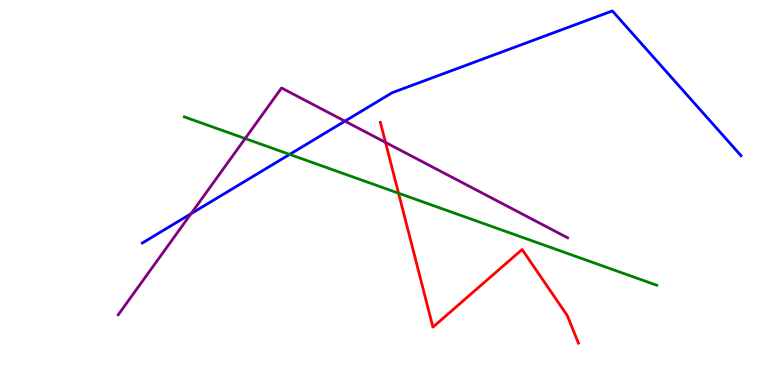[{'lines': ['blue', 'red'], 'intersections': []}, {'lines': ['green', 'red'], 'intersections': [{'x': 5.14, 'y': 4.98}]}, {'lines': ['purple', 'red'], 'intersections': [{'x': 4.97, 'y': 6.3}]}, {'lines': ['blue', 'green'], 'intersections': [{'x': 3.74, 'y': 5.99}]}, {'lines': ['blue', 'purple'], 'intersections': [{'x': 2.46, 'y': 4.45}, {'x': 4.45, 'y': 6.85}]}, {'lines': ['green', 'purple'], 'intersections': [{'x': 3.16, 'y': 6.4}]}]